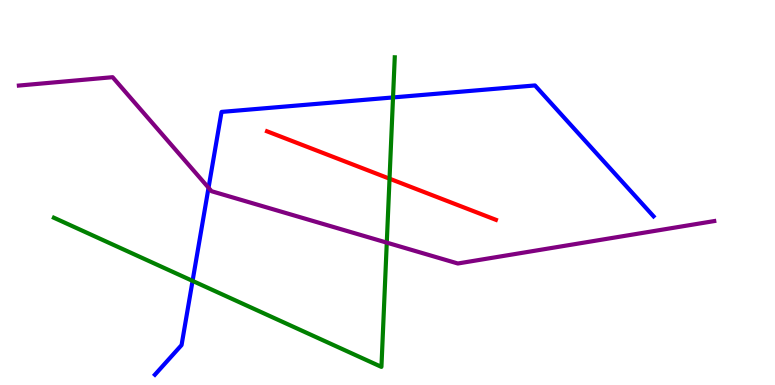[{'lines': ['blue', 'red'], 'intersections': []}, {'lines': ['green', 'red'], 'intersections': [{'x': 5.03, 'y': 5.36}]}, {'lines': ['purple', 'red'], 'intersections': []}, {'lines': ['blue', 'green'], 'intersections': [{'x': 2.48, 'y': 2.7}, {'x': 5.07, 'y': 7.47}]}, {'lines': ['blue', 'purple'], 'intersections': [{'x': 2.69, 'y': 5.12}]}, {'lines': ['green', 'purple'], 'intersections': [{'x': 4.99, 'y': 3.7}]}]